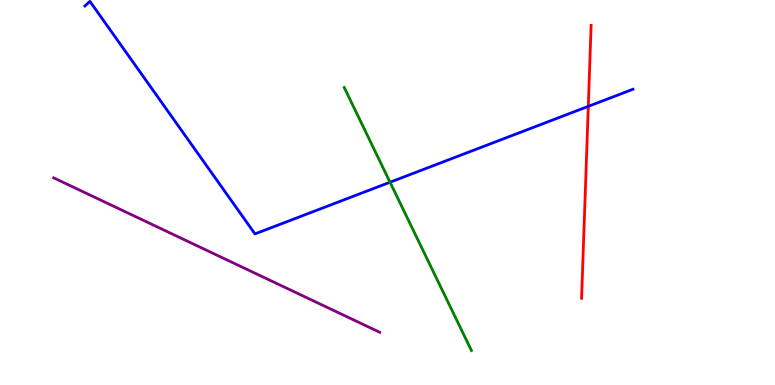[{'lines': ['blue', 'red'], 'intersections': [{'x': 7.59, 'y': 7.24}]}, {'lines': ['green', 'red'], 'intersections': []}, {'lines': ['purple', 'red'], 'intersections': []}, {'lines': ['blue', 'green'], 'intersections': [{'x': 5.03, 'y': 5.27}]}, {'lines': ['blue', 'purple'], 'intersections': []}, {'lines': ['green', 'purple'], 'intersections': []}]